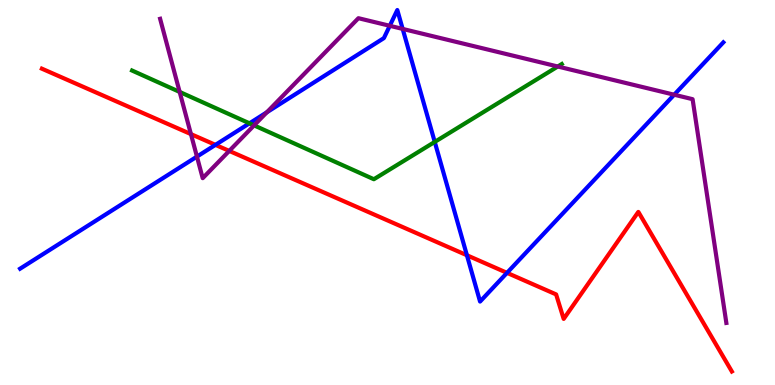[{'lines': ['blue', 'red'], 'intersections': [{'x': 2.78, 'y': 6.24}, {'x': 6.02, 'y': 3.37}, {'x': 6.54, 'y': 2.91}]}, {'lines': ['green', 'red'], 'intersections': []}, {'lines': ['purple', 'red'], 'intersections': [{'x': 2.46, 'y': 6.52}, {'x': 2.96, 'y': 6.08}]}, {'lines': ['blue', 'green'], 'intersections': [{'x': 3.22, 'y': 6.8}, {'x': 5.61, 'y': 6.31}]}, {'lines': ['blue', 'purple'], 'intersections': [{'x': 2.54, 'y': 5.93}, {'x': 3.44, 'y': 7.08}, {'x': 5.03, 'y': 9.33}, {'x': 5.2, 'y': 9.25}, {'x': 8.7, 'y': 7.54}]}, {'lines': ['green', 'purple'], 'intersections': [{'x': 2.32, 'y': 7.61}, {'x': 3.28, 'y': 6.74}, {'x': 7.2, 'y': 8.27}]}]